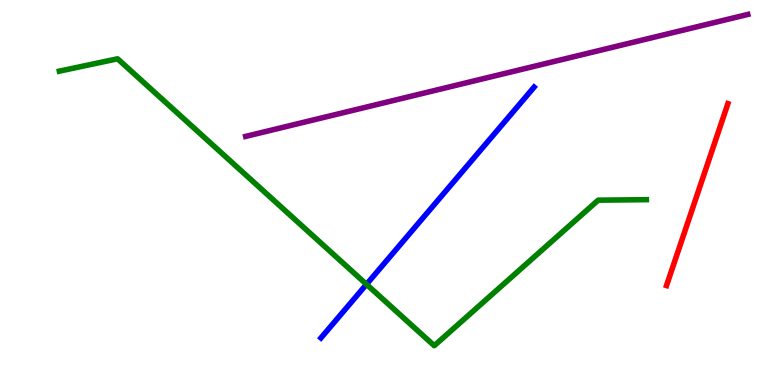[{'lines': ['blue', 'red'], 'intersections': []}, {'lines': ['green', 'red'], 'intersections': []}, {'lines': ['purple', 'red'], 'intersections': []}, {'lines': ['blue', 'green'], 'intersections': [{'x': 4.73, 'y': 2.61}]}, {'lines': ['blue', 'purple'], 'intersections': []}, {'lines': ['green', 'purple'], 'intersections': []}]